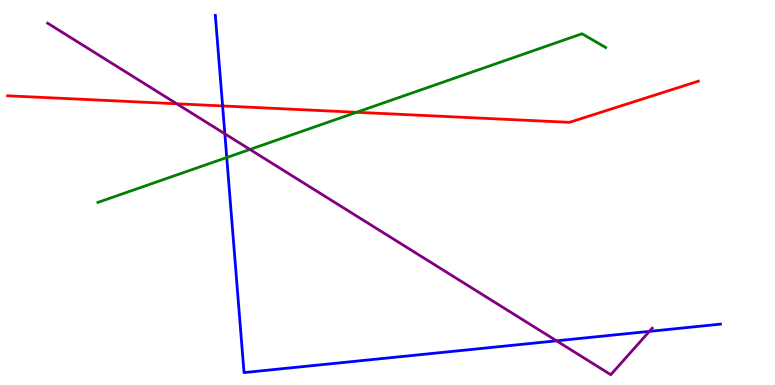[{'lines': ['blue', 'red'], 'intersections': [{'x': 2.87, 'y': 7.25}]}, {'lines': ['green', 'red'], 'intersections': [{'x': 4.6, 'y': 7.08}]}, {'lines': ['purple', 'red'], 'intersections': [{'x': 2.28, 'y': 7.3}]}, {'lines': ['blue', 'green'], 'intersections': [{'x': 2.93, 'y': 5.91}]}, {'lines': ['blue', 'purple'], 'intersections': [{'x': 2.9, 'y': 6.52}, {'x': 7.18, 'y': 1.15}, {'x': 8.38, 'y': 1.39}]}, {'lines': ['green', 'purple'], 'intersections': [{'x': 3.22, 'y': 6.12}]}]